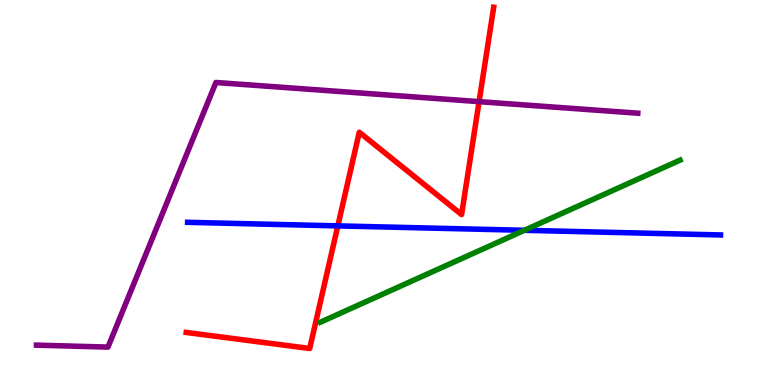[{'lines': ['blue', 'red'], 'intersections': [{'x': 4.36, 'y': 4.13}]}, {'lines': ['green', 'red'], 'intersections': []}, {'lines': ['purple', 'red'], 'intersections': [{'x': 6.18, 'y': 7.36}]}, {'lines': ['blue', 'green'], 'intersections': [{'x': 6.77, 'y': 4.02}]}, {'lines': ['blue', 'purple'], 'intersections': []}, {'lines': ['green', 'purple'], 'intersections': []}]